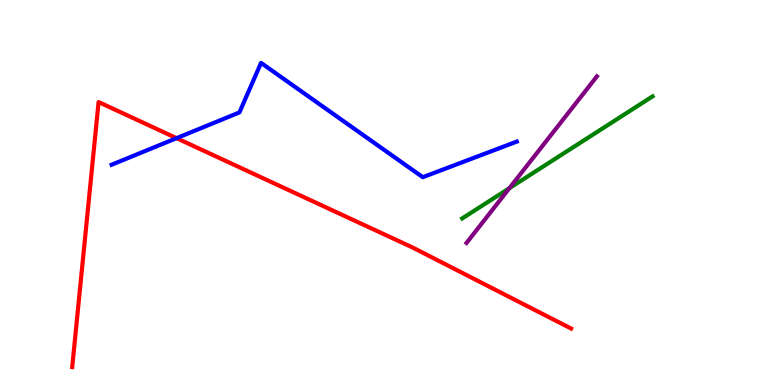[{'lines': ['blue', 'red'], 'intersections': [{'x': 2.28, 'y': 6.41}]}, {'lines': ['green', 'red'], 'intersections': []}, {'lines': ['purple', 'red'], 'intersections': []}, {'lines': ['blue', 'green'], 'intersections': []}, {'lines': ['blue', 'purple'], 'intersections': []}, {'lines': ['green', 'purple'], 'intersections': [{'x': 6.57, 'y': 5.11}]}]